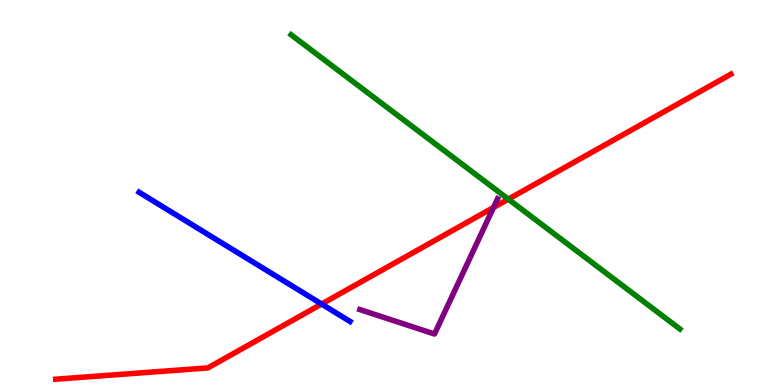[{'lines': ['blue', 'red'], 'intersections': [{'x': 4.15, 'y': 2.1}]}, {'lines': ['green', 'red'], 'intersections': [{'x': 6.56, 'y': 4.83}]}, {'lines': ['purple', 'red'], 'intersections': [{'x': 6.37, 'y': 4.61}]}, {'lines': ['blue', 'green'], 'intersections': []}, {'lines': ['blue', 'purple'], 'intersections': []}, {'lines': ['green', 'purple'], 'intersections': []}]